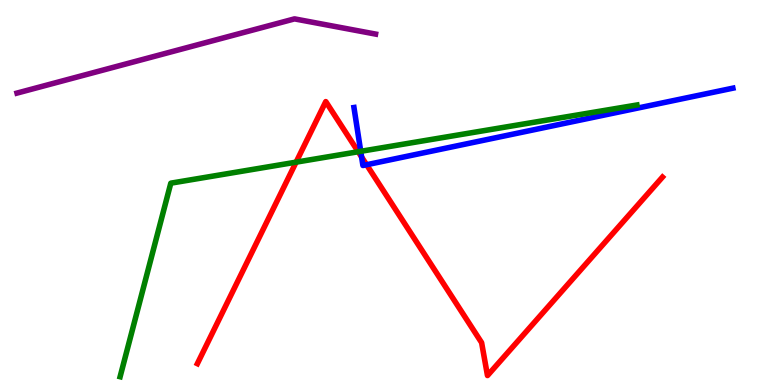[{'lines': ['blue', 'red'], 'intersections': [{'x': 4.67, 'y': 5.92}, {'x': 4.73, 'y': 5.72}]}, {'lines': ['green', 'red'], 'intersections': [{'x': 3.82, 'y': 5.79}, {'x': 4.62, 'y': 6.06}]}, {'lines': ['purple', 'red'], 'intersections': []}, {'lines': ['blue', 'green'], 'intersections': [{'x': 4.65, 'y': 6.07}]}, {'lines': ['blue', 'purple'], 'intersections': []}, {'lines': ['green', 'purple'], 'intersections': []}]